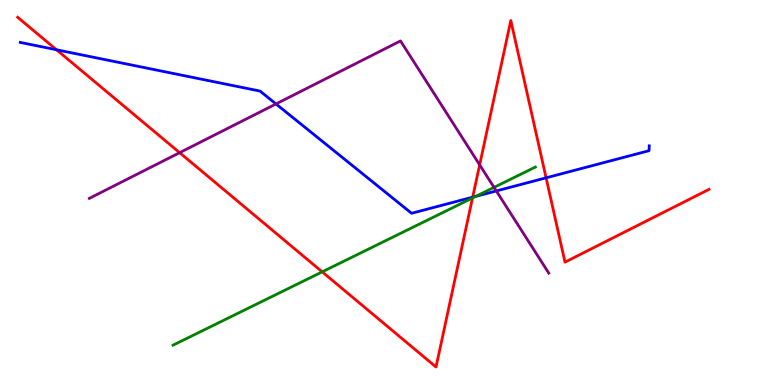[{'lines': ['blue', 'red'], 'intersections': [{'x': 0.729, 'y': 8.71}, {'x': 6.1, 'y': 4.88}, {'x': 7.05, 'y': 5.38}]}, {'lines': ['green', 'red'], 'intersections': [{'x': 4.16, 'y': 2.94}, {'x': 6.1, 'y': 4.86}]}, {'lines': ['purple', 'red'], 'intersections': [{'x': 2.32, 'y': 6.03}, {'x': 6.19, 'y': 5.72}]}, {'lines': ['blue', 'green'], 'intersections': [{'x': 6.14, 'y': 4.9}]}, {'lines': ['blue', 'purple'], 'intersections': [{'x': 3.56, 'y': 7.3}, {'x': 6.4, 'y': 5.04}]}, {'lines': ['green', 'purple'], 'intersections': [{'x': 6.37, 'y': 5.13}]}]